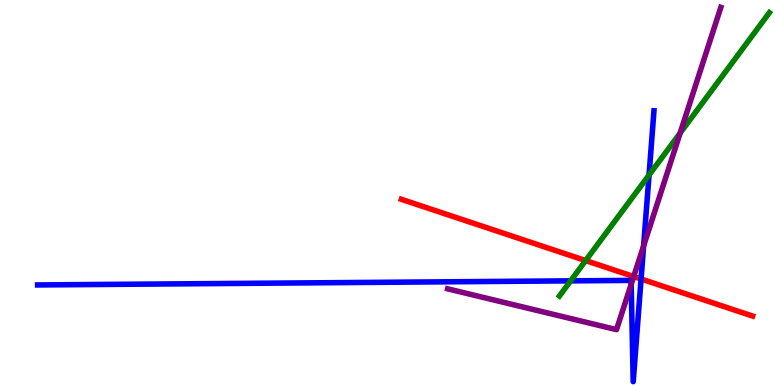[{'lines': ['blue', 'red'], 'intersections': [{'x': 8.27, 'y': 2.75}]}, {'lines': ['green', 'red'], 'intersections': [{'x': 7.56, 'y': 3.23}]}, {'lines': ['purple', 'red'], 'intersections': [{'x': 8.18, 'y': 2.82}]}, {'lines': ['blue', 'green'], 'intersections': [{'x': 7.36, 'y': 2.71}, {'x': 8.37, 'y': 5.45}]}, {'lines': ['blue', 'purple'], 'intersections': [{'x': 8.14, 'y': 2.62}, {'x': 8.3, 'y': 3.61}]}, {'lines': ['green', 'purple'], 'intersections': [{'x': 8.78, 'y': 6.54}]}]